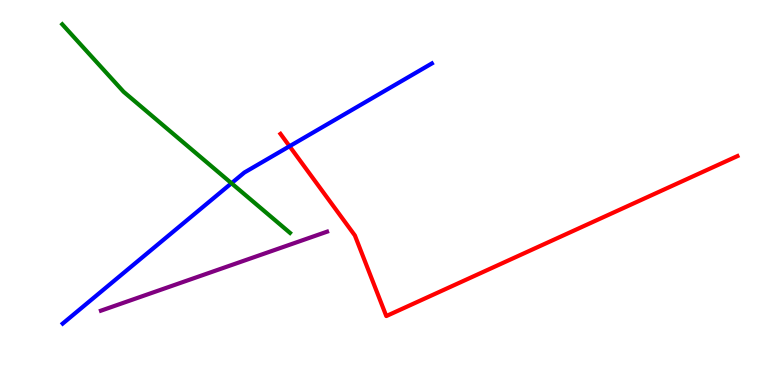[{'lines': ['blue', 'red'], 'intersections': [{'x': 3.74, 'y': 6.2}]}, {'lines': ['green', 'red'], 'intersections': []}, {'lines': ['purple', 'red'], 'intersections': []}, {'lines': ['blue', 'green'], 'intersections': [{'x': 2.99, 'y': 5.24}]}, {'lines': ['blue', 'purple'], 'intersections': []}, {'lines': ['green', 'purple'], 'intersections': []}]